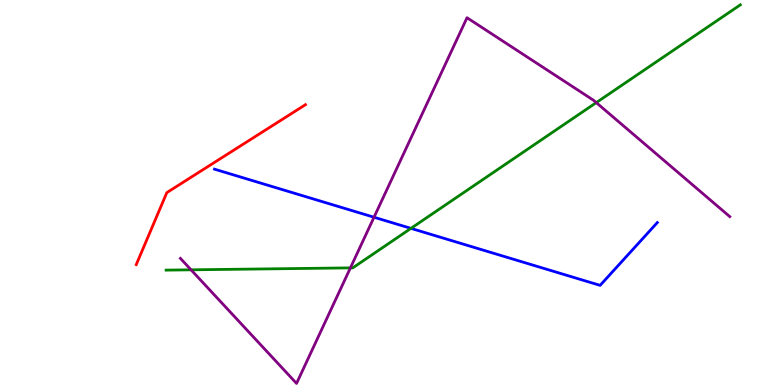[{'lines': ['blue', 'red'], 'intersections': []}, {'lines': ['green', 'red'], 'intersections': []}, {'lines': ['purple', 'red'], 'intersections': []}, {'lines': ['blue', 'green'], 'intersections': [{'x': 5.3, 'y': 4.07}]}, {'lines': ['blue', 'purple'], 'intersections': [{'x': 4.83, 'y': 4.36}]}, {'lines': ['green', 'purple'], 'intersections': [{'x': 2.47, 'y': 2.99}, {'x': 4.52, 'y': 3.04}, {'x': 7.69, 'y': 7.33}]}]